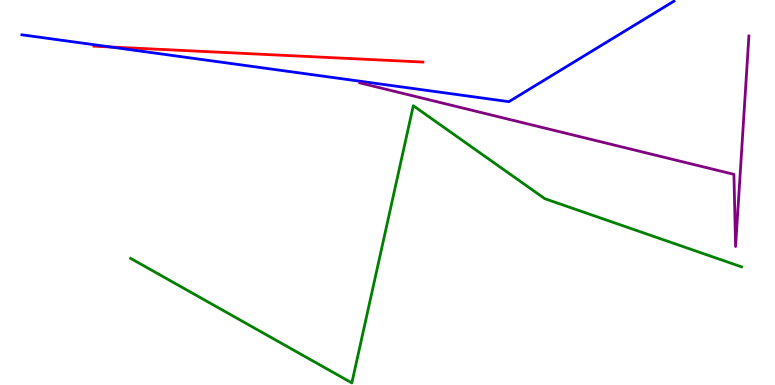[{'lines': ['blue', 'red'], 'intersections': [{'x': 1.43, 'y': 8.78}]}, {'lines': ['green', 'red'], 'intersections': []}, {'lines': ['purple', 'red'], 'intersections': []}, {'lines': ['blue', 'green'], 'intersections': []}, {'lines': ['blue', 'purple'], 'intersections': []}, {'lines': ['green', 'purple'], 'intersections': []}]